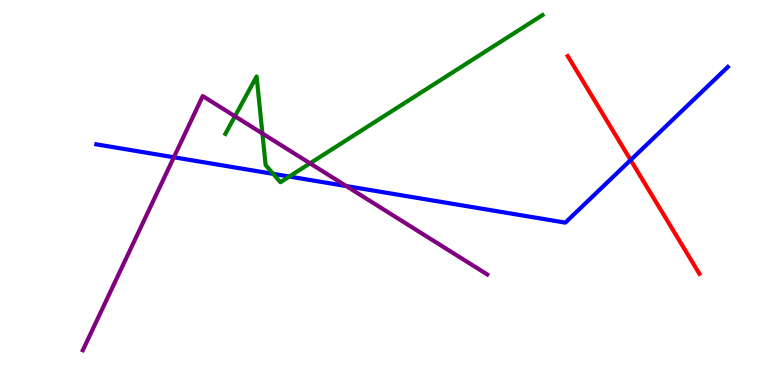[{'lines': ['blue', 'red'], 'intersections': [{'x': 8.14, 'y': 5.84}]}, {'lines': ['green', 'red'], 'intersections': []}, {'lines': ['purple', 'red'], 'intersections': []}, {'lines': ['blue', 'green'], 'intersections': [{'x': 3.53, 'y': 5.48}, {'x': 3.73, 'y': 5.41}]}, {'lines': ['blue', 'purple'], 'intersections': [{'x': 2.24, 'y': 5.92}, {'x': 4.47, 'y': 5.17}]}, {'lines': ['green', 'purple'], 'intersections': [{'x': 3.03, 'y': 6.98}, {'x': 3.39, 'y': 6.53}, {'x': 4.0, 'y': 5.76}]}]